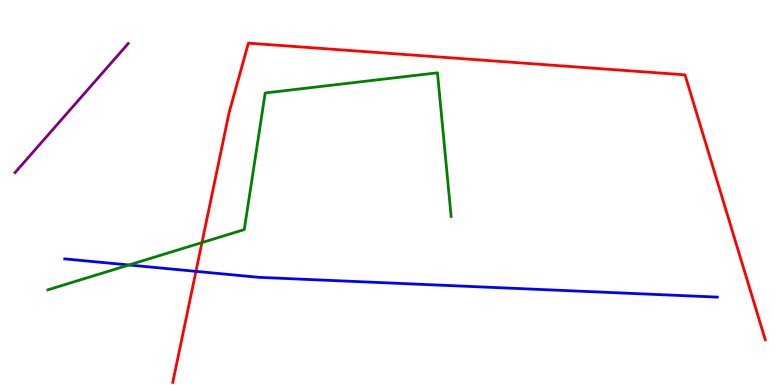[{'lines': ['blue', 'red'], 'intersections': [{'x': 2.53, 'y': 2.95}]}, {'lines': ['green', 'red'], 'intersections': [{'x': 2.61, 'y': 3.7}]}, {'lines': ['purple', 'red'], 'intersections': []}, {'lines': ['blue', 'green'], 'intersections': [{'x': 1.66, 'y': 3.12}]}, {'lines': ['blue', 'purple'], 'intersections': []}, {'lines': ['green', 'purple'], 'intersections': []}]